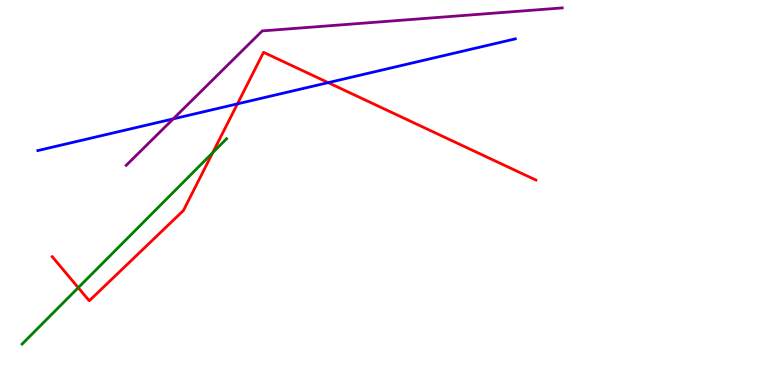[{'lines': ['blue', 'red'], 'intersections': [{'x': 3.06, 'y': 7.3}, {'x': 4.23, 'y': 7.85}]}, {'lines': ['green', 'red'], 'intersections': [{'x': 1.01, 'y': 2.53}, {'x': 2.74, 'y': 6.03}]}, {'lines': ['purple', 'red'], 'intersections': []}, {'lines': ['blue', 'green'], 'intersections': []}, {'lines': ['blue', 'purple'], 'intersections': [{'x': 2.24, 'y': 6.91}]}, {'lines': ['green', 'purple'], 'intersections': []}]